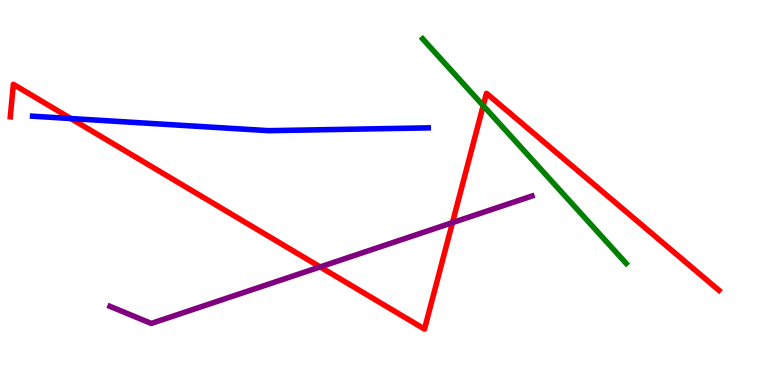[{'lines': ['blue', 'red'], 'intersections': [{'x': 0.914, 'y': 6.92}]}, {'lines': ['green', 'red'], 'intersections': [{'x': 6.24, 'y': 7.26}]}, {'lines': ['purple', 'red'], 'intersections': [{'x': 4.13, 'y': 3.07}, {'x': 5.84, 'y': 4.22}]}, {'lines': ['blue', 'green'], 'intersections': []}, {'lines': ['blue', 'purple'], 'intersections': []}, {'lines': ['green', 'purple'], 'intersections': []}]